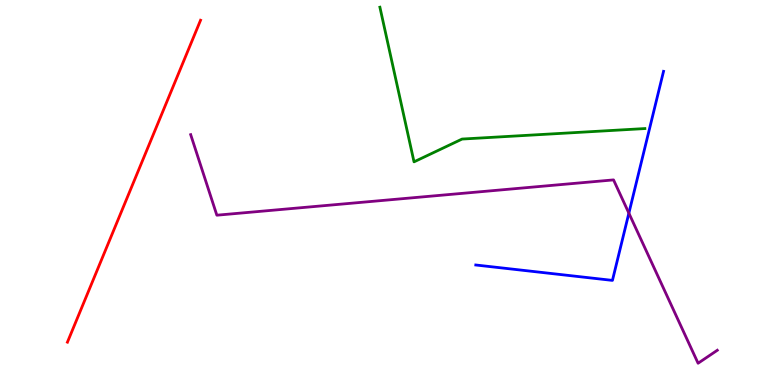[{'lines': ['blue', 'red'], 'intersections': []}, {'lines': ['green', 'red'], 'intersections': []}, {'lines': ['purple', 'red'], 'intersections': []}, {'lines': ['blue', 'green'], 'intersections': []}, {'lines': ['blue', 'purple'], 'intersections': [{'x': 8.11, 'y': 4.46}]}, {'lines': ['green', 'purple'], 'intersections': []}]